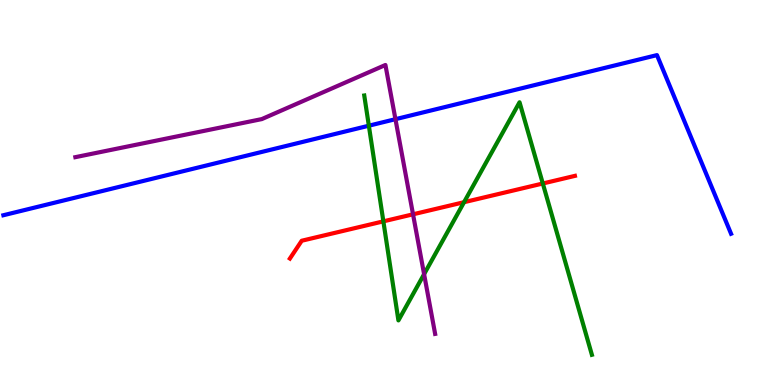[{'lines': ['blue', 'red'], 'intersections': []}, {'lines': ['green', 'red'], 'intersections': [{'x': 4.95, 'y': 4.25}, {'x': 5.99, 'y': 4.75}, {'x': 7.0, 'y': 5.23}]}, {'lines': ['purple', 'red'], 'intersections': [{'x': 5.33, 'y': 4.43}]}, {'lines': ['blue', 'green'], 'intersections': [{'x': 4.76, 'y': 6.73}]}, {'lines': ['blue', 'purple'], 'intersections': [{'x': 5.1, 'y': 6.9}]}, {'lines': ['green', 'purple'], 'intersections': [{'x': 5.47, 'y': 2.88}]}]